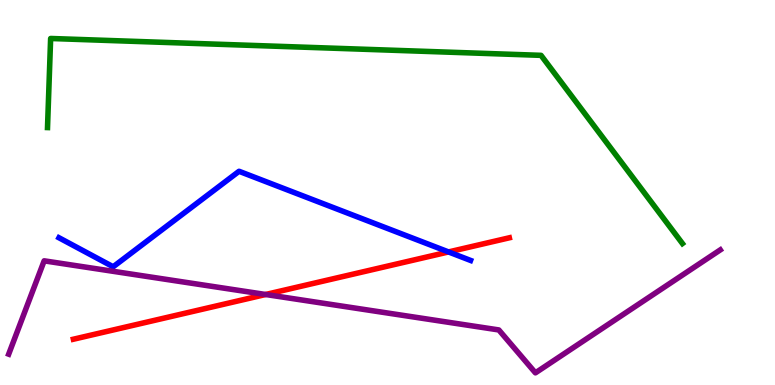[{'lines': ['blue', 'red'], 'intersections': [{'x': 5.79, 'y': 3.46}]}, {'lines': ['green', 'red'], 'intersections': []}, {'lines': ['purple', 'red'], 'intersections': [{'x': 3.43, 'y': 2.35}]}, {'lines': ['blue', 'green'], 'intersections': []}, {'lines': ['blue', 'purple'], 'intersections': []}, {'lines': ['green', 'purple'], 'intersections': []}]